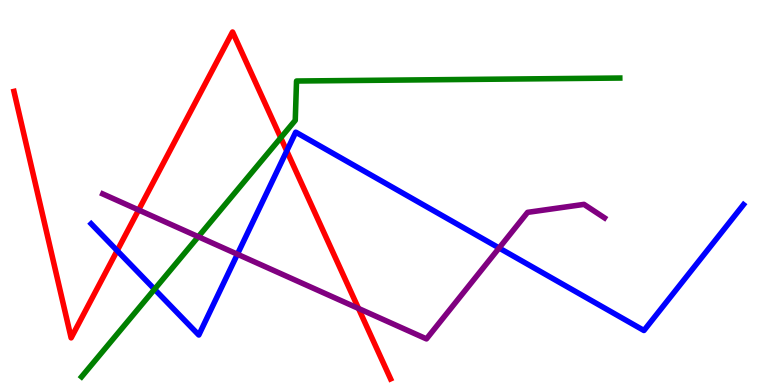[{'lines': ['blue', 'red'], 'intersections': [{'x': 1.51, 'y': 3.49}, {'x': 3.7, 'y': 6.08}]}, {'lines': ['green', 'red'], 'intersections': [{'x': 3.62, 'y': 6.42}]}, {'lines': ['purple', 'red'], 'intersections': [{'x': 1.79, 'y': 4.55}, {'x': 4.63, 'y': 1.99}]}, {'lines': ['blue', 'green'], 'intersections': [{'x': 1.99, 'y': 2.49}]}, {'lines': ['blue', 'purple'], 'intersections': [{'x': 3.06, 'y': 3.4}, {'x': 6.44, 'y': 3.56}]}, {'lines': ['green', 'purple'], 'intersections': [{'x': 2.56, 'y': 3.85}]}]